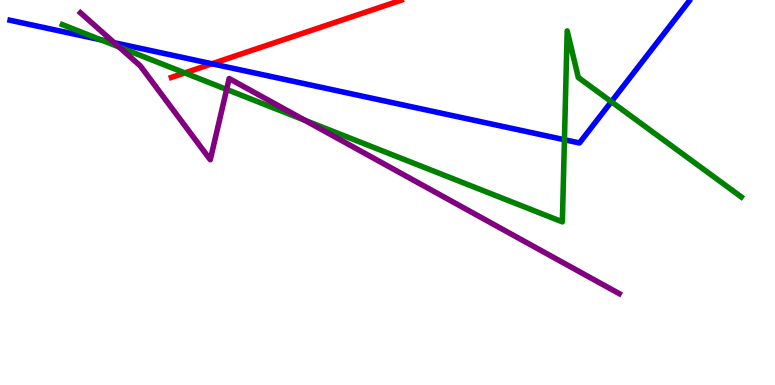[{'lines': ['blue', 'red'], 'intersections': [{'x': 2.74, 'y': 8.34}]}, {'lines': ['green', 'red'], 'intersections': [{'x': 2.38, 'y': 8.11}]}, {'lines': ['purple', 'red'], 'intersections': []}, {'lines': ['blue', 'green'], 'intersections': [{'x': 1.3, 'y': 8.97}, {'x': 7.28, 'y': 6.37}, {'x': 7.89, 'y': 7.36}]}, {'lines': ['blue', 'purple'], 'intersections': [{'x': 1.47, 'y': 8.89}]}, {'lines': ['green', 'purple'], 'intersections': [{'x': 1.54, 'y': 8.78}, {'x': 2.92, 'y': 7.68}, {'x': 3.93, 'y': 6.88}]}]